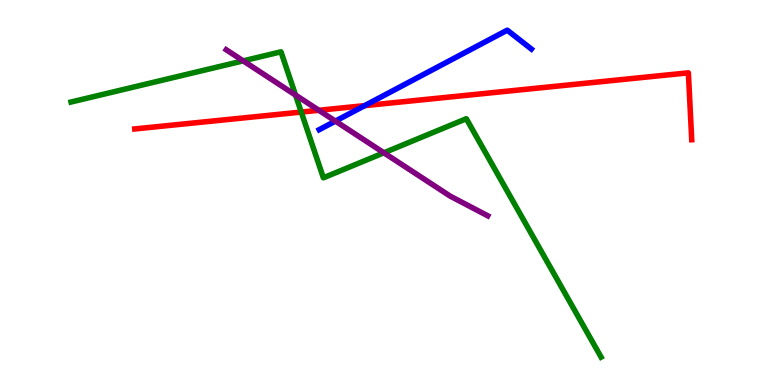[{'lines': ['blue', 'red'], 'intersections': [{'x': 4.71, 'y': 7.26}]}, {'lines': ['green', 'red'], 'intersections': [{'x': 3.89, 'y': 7.09}]}, {'lines': ['purple', 'red'], 'intersections': [{'x': 4.11, 'y': 7.14}]}, {'lines': ['blue', 'green'], 'intersections': []}, {'lines': ['blue', 'purple'], 'intersections': [{'x': 4.33, 'y': 6.85}]}, {'lines': ['green', 'purple'], 'intersections': [{'x': 3.14, 'y': 8.42}, {'x': 3.81, 'y': 7.53}, {'x': 4.95, 'y': 6.03}]}]